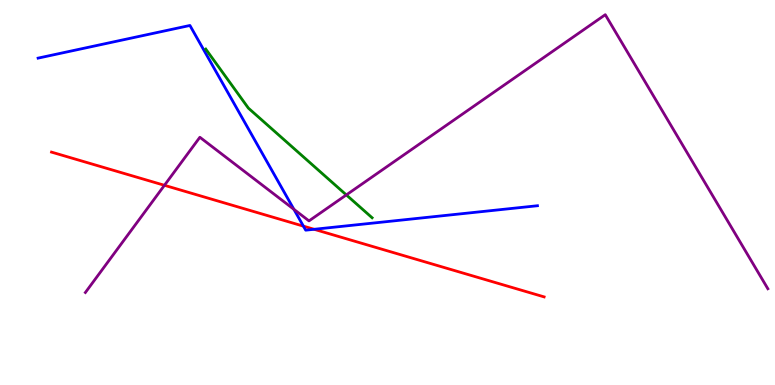[{'lines': ['blue', 'red'], 'intersections': [{'x': 3.91, 'y': 4.13}, {'x': 4.05, 'y': 4.04}]}, {'lines': ['green', 'red'], 'intersections': []}, {'lines': ['purple', 'red'], 'intersections': [{'x': 2.12, 'y': 5.19}]}, {'lines': ['blue', 'green'], 'intersections': []}, {'lines': ['blue', 'purple'], 'intersections': [{'x': 3.79, 'y': 4.56}]}, {'lines': ['green', 'purple'], 'intersections': [{'x': 4.47, 'y': 4.94}]}]